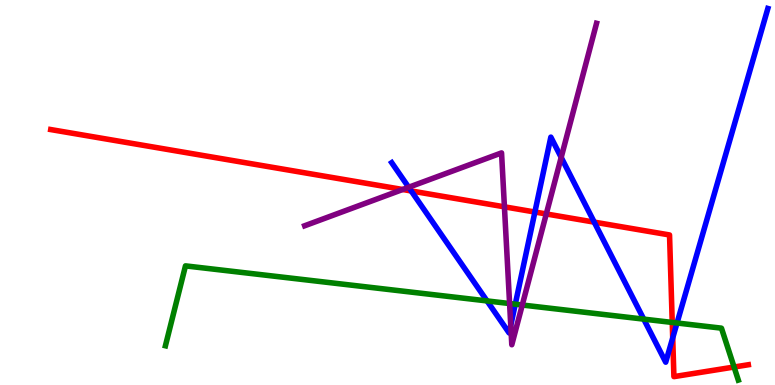[{'lines': ['blue', 'red'], 'intersections': [{'x': 5.31, 'y': 5.04}, {'x': 6.9, 'y': 4.49}, {'x': 7.67, 'y': 4.23}, {'x': 8.68, 'y': 1.22}]}, {'lines': ['green', 'red'], 'intersections': [{'x': 8.67, 'y': 1.62}, {'x': 9.47, 'y': 0.467}]}, {'lines': ['purple', 'red'], 'intersections': [{'x': 5.2, 'y': 5.08}, {'x': 6.51, 'y': 4.63}, {'x': 7.05, 'y': 4.44}]}, {'lines': ['blue', 'green'], 'intersections': [{'x': 6.28, 'y': 2.18}, {'x': 6.65, 'y': 2.1}, {'x': 8.31, 'y': 1.71}, {'x': 8.74, 'y': 1.61}]}, {'lines': ['blue', 'purple'], 'intersections': [{'x': 5.27, 'y': 5.14}, {'x': 6.59, 'y': 1.55}, {'x': 7.24, 'y': 5.91}]}, {'lines': ['green', 'purple'], 'intersections': [{'x': 6.58, 'y': 2.12}, {'x': 6.74, 'y': 2.08}]}]